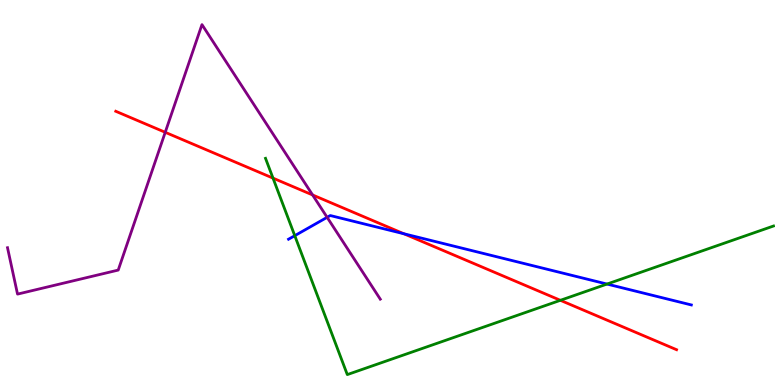[{'lines': ['blue', 'red'], 'intersections': [{'x': 5.21, 'y': 3.93}]}, {'lines': ['green', 'red'], 'intersections': [{'x': 3.52, 'y': 5.37}, {'x': 7.23, 'y': 2.2}]}, {'lines': ['purple', 'red'], 'intersections': [{'x': 2.13, 'y': 6.56}, {'x': 4.03, 'y': 4.94}]}, {'lines': ['blue', 'green'], 'intersections': [{'x': 3.8, 'y': 3.88}, {'x': 7.83, 'y': 2.62}]}, {'lines': ['blue', 'purple'], 'intersections': [{'x': 4.22, 'y': 4.36}]}, {'lines': ['green', 'purple'], 'intersections': []}]